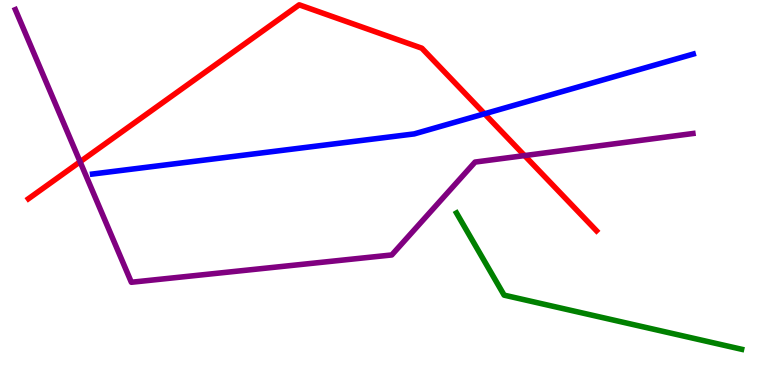[{'lines': ['blue', 'red'], 'intersections': [{'x': 6.25, 'y': 7.04}]}, {'lines': ['green', 'red'], 'intersections': []}, {'lines': ['purple', 'red'], 'intersections': [{'x': 1.03, 'y': 5.8}, {'x': 6.77, 'y': 5.96}]}, {'lines': ['blue', 'green'], 'intersections': []}, {'lines': ['blue', 'purple'], 'intersections': []}, {'lines': ['green', 'purple'], 'intersections': []}]